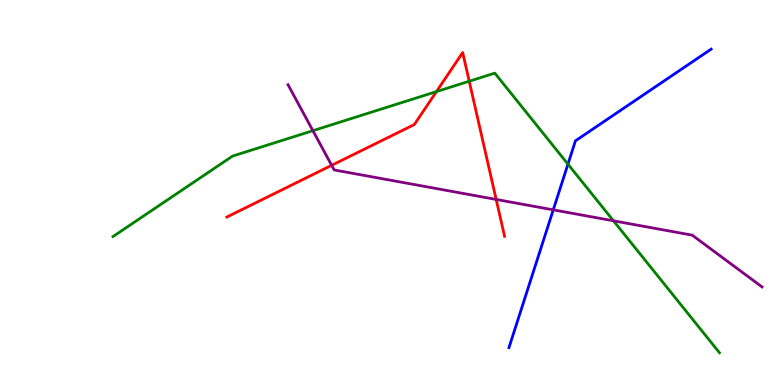[{'lines': ['blue', 'red'], 'intersections': []}, {'lines': ['green', 'red'], 'intersections': [{'x': 5.63, 'y': 7.62}, {'x': 6.05, 'y': 7.89}]}, {'lines': ['purple', 'red'], 'intersections': [{'x': 4.28, 'y': 5.71}, {'x': 6.4, 'y': 4.82}]}, {'lines': ['blue', 'green'], 'intersections': [{'x': 7.33, 'y': 5.74}]}, {'lines': ['blue', 'purple'], 'intersections': [{'x': 7.14, 'y': 4.55}]}, {'lines': ['green', 'purple'], 'intersections': [{'x': 4.04, 'y': 6.61}, {'x': 7.92, 'y': 4.26}]}]